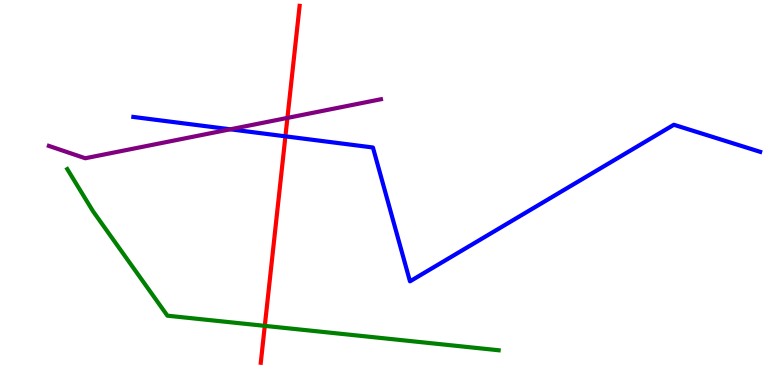[{'lines': ['blue', 'red'], 'intersections': [{'x': 3.68, 'y': 6.46}]}, {'lines': ['green', 'red'], 'intersections': [{'x': 3.42, 'y': 1.54}]}, {'lines': ['purple', 'red'], 'intersections': [{'x': 3.71, 'y': 6.94}]}, {'lines': ['blue', 'green'], 'intersections': []}, {'lines': ['blue', 'purple'], 'intersections': [{'x': 2.97, 'y': 6.64}]}, {'lines': ['green', 'purple'], 'intersections': []}]